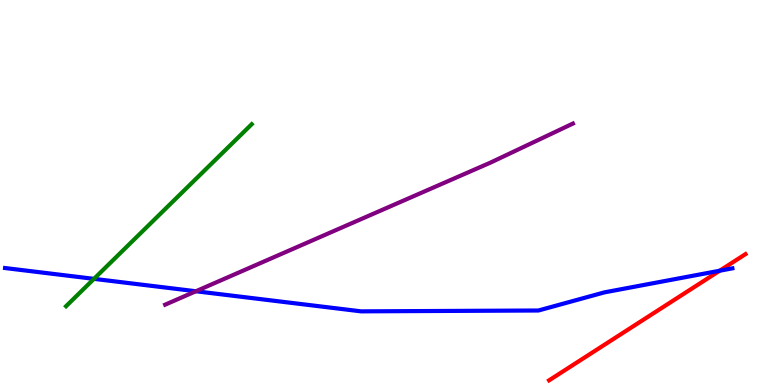[{'lines': ['blue', 'red'], 'intersections': [{'x': 9.29, 'y': 2.97}]}, {'lines': ['green', 'red'], 'intersections': []}, {'lines': ['purple', 'red'], 'intersections': []}, {'lines': ['blue', 'green'], 'intersections': [{'x': 1.21, 'y': 2.76}]}, {'lines': ['blue', 'purple'], 'intersections': [{'x': 2.53, 'y': 2.43}]}, {'lines': ['green', 'purple'], 'intersections': []}]